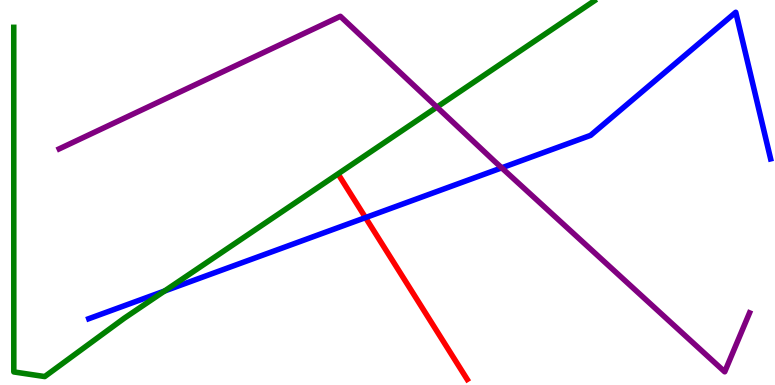[{'lines': ['blue', 'red'], 'intersections': [{'x': 4.72, 'y': 4.35}]}, {'lines': ['green', 'red'], 'intersections': []}, {'lines': ['purple', 'red'], 'intersections': []}, {'lines': ['blue', 'green'], 'intersections': [{'x': 2.12, 'y': 2.44}]}, {'lines': ['blue', 'purple'], 'intersections': [{'x': 6.47, 'y': 5.64}]}, {'lines': ['green', 'purple'], 'intersections': [{'x': 5.64, 'y': 7.22}]}]